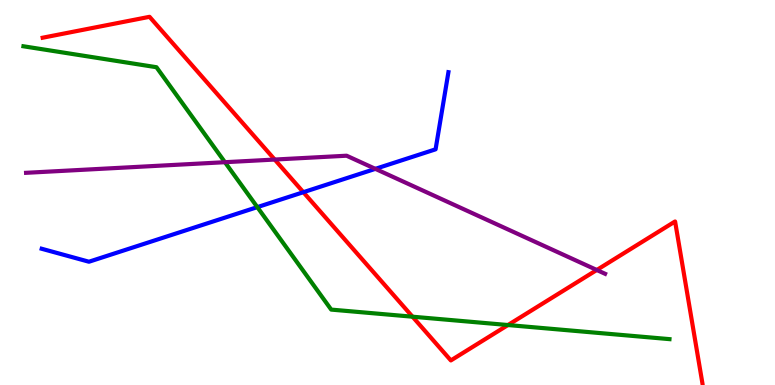[{'lines': ['blue', 'red'], 'intersections': [{'x': 3.91, 'y': 5.01}]}, {'lines': ['green', 'red'], 'intersections': [{'x': 5.32, 'y': 1.77}, {'x': 6.55, 'y': 1.56}]}, {'lines': ['purple', 'red'], 'intersections': [{'x': 3.54, 'y': 5.86}, {'x': 7.7, 'y': 2.99}]}, {'lines': ['blue', 'green'], 'intersections': [{'x': 3.32, 'y': 4.62}]}, {'lines': ['blue', 'purple'], 'intersections': [{'x': 4.84, 'y': 5.61}]}, {'lines': ['green', 'purple'], 'intersections': [{'x': 2.9, 'y': 5.79}]}]